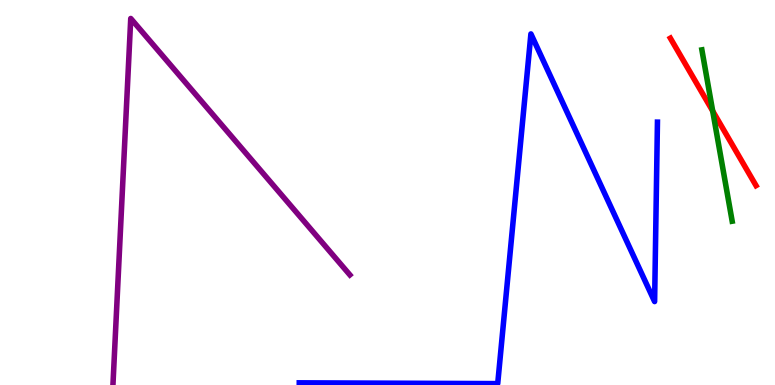[{'lines': ['blue', 'red'], 'intersections': []}, {'lines': ['green', 'red'], 'intersections': [{'x': 9.2, 'y': 7.12}]}, {'lines': ['purple', 'red'], 'intersections': []}, {'lines': ['blue', 'green'], 'intersections': []}, {'lines': ['blue', 'purple'], 'intersections': []}, {'lines': ['green', 'purple'], 'intersections': []}]